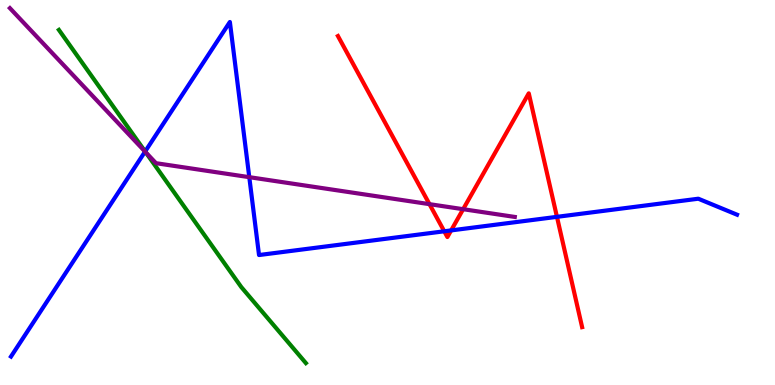[{'lines': ['blue', 'red'], 'intersections': [{'x': 5.73, 'y': 3.99}, {'x': 5.82, 'y': 4.02}, {'x': 7.19, 'y': 4.37}]}, {'lines': ['green', 'red'], 'intersections': []}, {'lines': ['purple', 'red'], 'intersections': [{'x': 5.54, 'y': 4.7}, {'x': 5.98, 'y': 4.57}]}, {'lines': ['blue', 'green'], 'intersections': [{'x': 1.87, 'y': 6.06}]}, {'lines': ['blue', 'purple'], 'intersections': [{'x': 1.87, 'y': 6.06}, {'x': 3.22, 'y': 5.4}]}, {'lines': ['green', 'purple'], 'intersections': [{'x': 1.88, 'y': 6.05}]}]